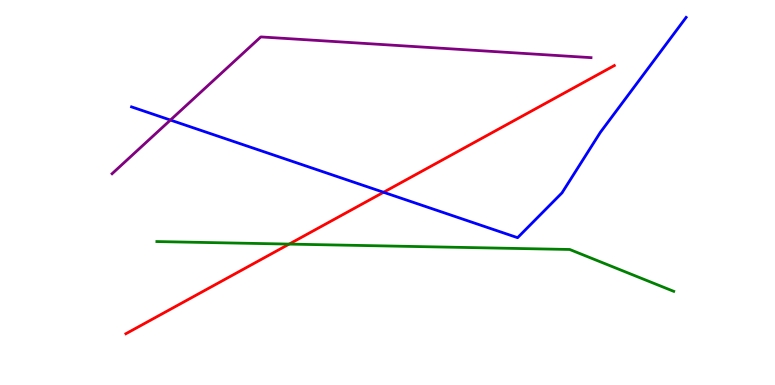[{'lines': ['blue', 'red'], 'intersections': [{'x': 4.95, 'y': 5.01}]}, {'lines': ['green', 'red'], 'intersections': [{'x': 3.73, 'y': 3.66}]}, {'lines': ['purple', 'red'], 'intersections': []}, {'lines': ['blue', 'green'], 'intersections': []}, {'lines': ['blue', 'purple'], 'intersections': [{'x': 2.2, 'y': 6.88}]}, {'lines': ['green', 'purple'], 'intersections': []}]